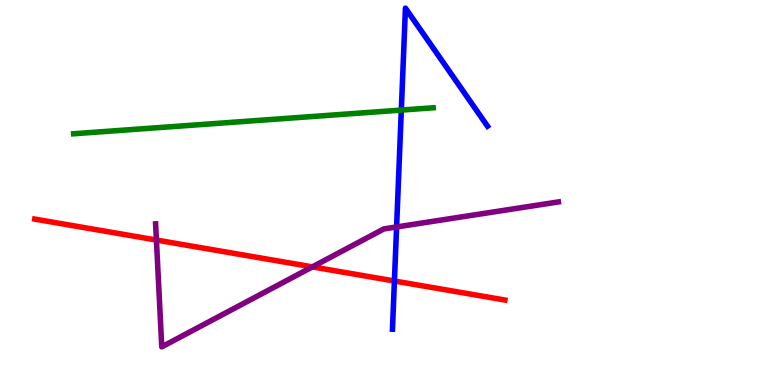[{'lines': ['blue', 'red'], 'intersections': [{'x': 5.09, 'y': 2.7}]}, {'lines': ['green', 'red'], 'intersections': []}, {'lines': ['purple', 'red'], 'intersections': [{'x': 2.02, 'y': 3.77}, {'x': 4.03, 'y': 3.07}]}, {'lines': ['blue', 'green'], 'intersections': [{'x': 5.18, 'y': 7.14}]}, {'lines': ['blue', 'purple'], 'intersections': [{'x': 5.12, 'y': 4.11}]}, {'lines': ['green', 'purple'], 'intersections': []}]